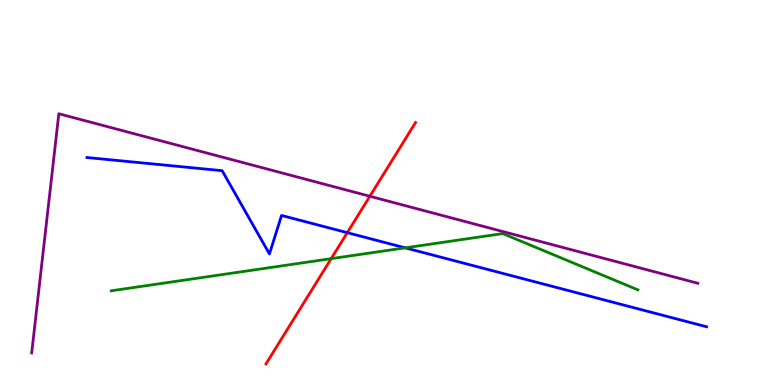[{'lines': ['blue', 'red'], 'intersections': [{'x': 4.48, 'y': 3.96}]}, {'lines': ['green', 'red'], 'intersections': [{'x': 4.27, 'y': 3.28}]}, {'lines': ['purple', 'red'], 'intersections': [{'x': 4.77, 'y': 4.9}]}, {'lines': ['blue', 'green'], 'intersections': [{'x': 5.23, 'y': 3.56}]}, {'lines': ['blue', 'purple'], 'intersections': []}, {'lines': ['green', 'purple'], 'intersections': []}]